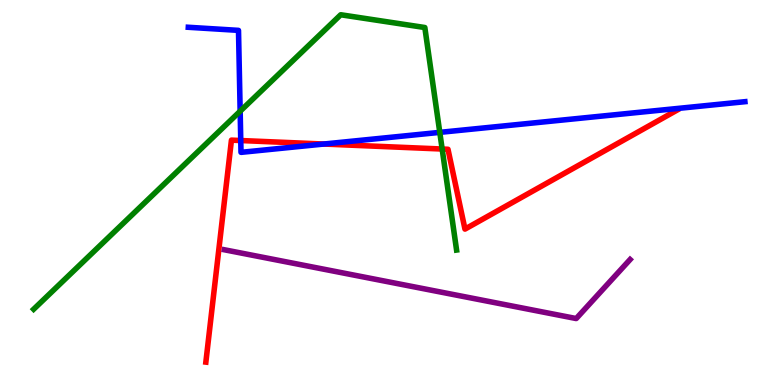[{'lines': ['blue', 'red'], 'intersections': [{'x': 3.11, 'y': 6.35}, {'x': 4.18, 'y': 6.26}]}, {'lines': ['green', 'red'], 'intersections': [{'x': 5.71, 'y': 6.13}]}, {'lines': ['purple', 'red'], 'intersections': []}, {'lines': ['blue', 'green'], 'intersections': [{'x': 3.1, 'y': 7.11}, {'x': 5.67, 'y': 6.56}]}, {'lines': ['blue', 'purple'], 'intersections': []}, {'lines': ['green', 'purple'], 'intersections': []}]